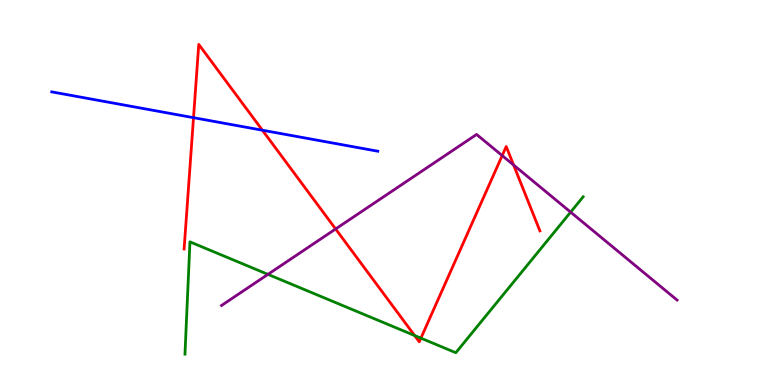[{'lines': ['blue', 'red'], 'intersections': [{'x': 2.5, 'y': 6.94}, {'x': 3.39, 'y': 6.62}]}, {'lines': ['green', 'red'], 'intersections': [{'x': 5.35, 'y': 1.28}, {'x': 5.43, 'y': 1.22}]}, {'lines': ['purple', 'red'], 'intersections': [{'x': 4.33, 'y': 4.05}, {'x': 6.48, 'y': 5.96}, {'x': 6.63, 'y': 5.71}]}, {'lines': ['blue', 'green'], 'intersections': []}, {'lines': ['blue', 'purple'], 'intersections': []}, {'lines': ['green', 'purple'], 'intersections': [{'x': 3.46, 'y': 2.87}, {'x': 7.36, 'y': 4.49}]}]